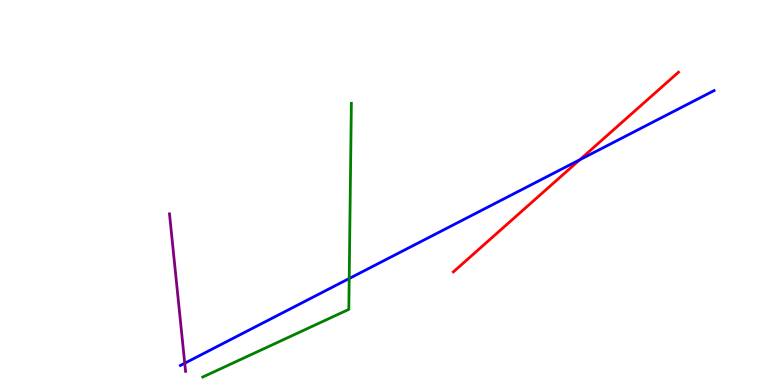[{'lines': ['blue', 'red'], 'intersections': [{'x': 7.48, 'y': 5.85}]}, {'lines': ['green', 'red'], 'intersections': []}, {'lines': ['purple', 'red'], 'intersections': []}, {'lines': ['blue', 'green'], 'intersections': [{'x': 4.51, 'y': 2.77}]}, {'lines': ['blue', 'purple'], 'intersections': [{'x': 2.38, 'y': 0.566}]}, {'lines': ['green', 'purple'], 'intersections': []}]